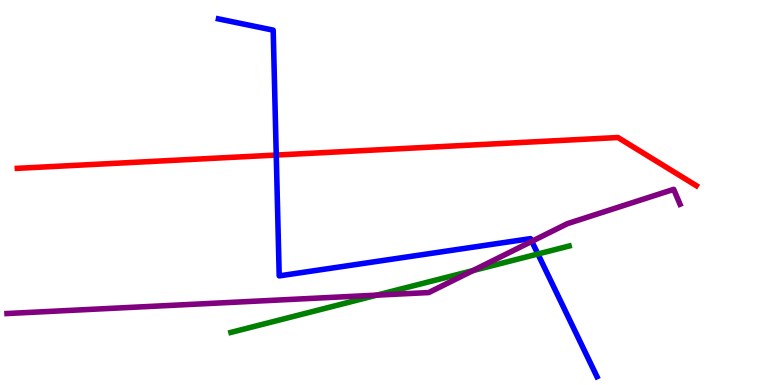[{'lines': ['blue', 'red'], 'intersections': [{'x': 3.56, 'y': 5.97}]}, {'lines': ['green', 'red'], 'intersections': []}, {'lines': ['purple', 'red'], 'intersections': []}, {'lines': ['blue', 'green'], 'intersections': [{'x': 6.94, 'y': 3.4}]}, {'lines': ['blue', 'purple'], 'intersections': [{'x': 6.86, 'y': 3.73}]}, {'lines': ['green', 'purple'], 'intersections': [{'x': 4.86, 'y': 2.33}, {'x': 6.1, 'y': 2.97}]}]